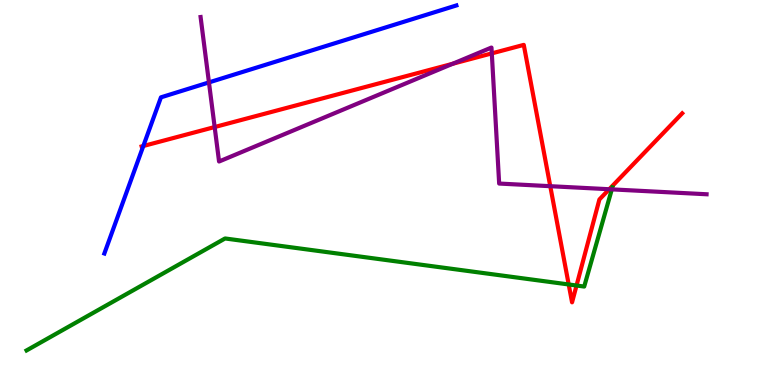[{'lines': ['blue', 'red'], 'intersections': [{'x': 1.85, 'y': 6.21}]}, {'lines': ['green', 'red'], 'intersections': [{'x': 7.34, 'y': 2.61}, {'x': 7.44, 'y': 2.58}]}, {'lines': ['purple', 'red'], 'intersections': [{'x': 2.77, 'y': 6.7}, {'x': 5.84, 'y': 8.34}, {'x': 6.35, 'y': 8.61}, {'x': 7.1, 'y': 5.16}, {'x': 7.86, 'y': 5.08}]}, {'lines': ['blue', 'green'], 'intersections': []}, {'lines': ['blue', 'purple'], 'intersections': [{'x': 2.7, 'y': 7.86}]}, {'lines': ['green', 'purple'], 'intersections': [{'x': 7.89, 'y': 5.08}]}]